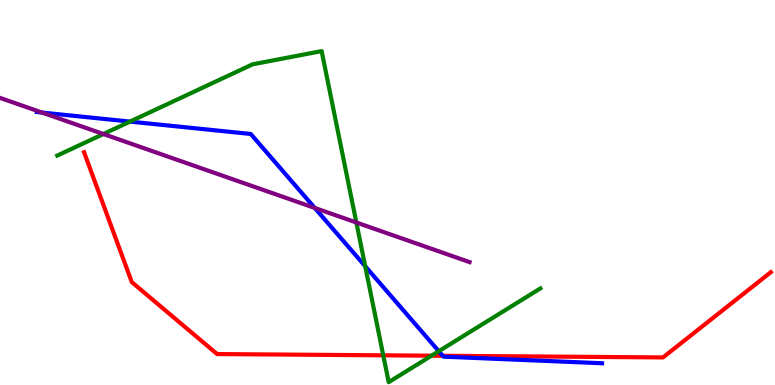[{'lines': ['blue', 'red'], 'intersections': [{'x': 5.71, 'y': 0.759}]}, {'lines': ['green', 'red'], 'intersections': [{'x': 4.95, 'y': 0.771}, {'x': 5.57, 'y': 0.761}]}, {'lines': ['purple', 'red'], 'intersections': []}, {'lines': ['blue', 'green'], 'intersections': [{'x': 1.68, 'y': 6.84}, {'x': 4.71, 'y': 3.08}, {'x': 5.66, 'y': 0.878}]}, {'lines': ['blue', 'purple'], 'intersections': [{'x': 0.542, 'y': 7.08}, {'x': 4.06, 'y': 4.6}]}, {'lines': ['green', 'purple'], 'intersections': [{'x': 1.33, 'y': 6.52}, {'x': 4.6, 'y': 4.22}]}]